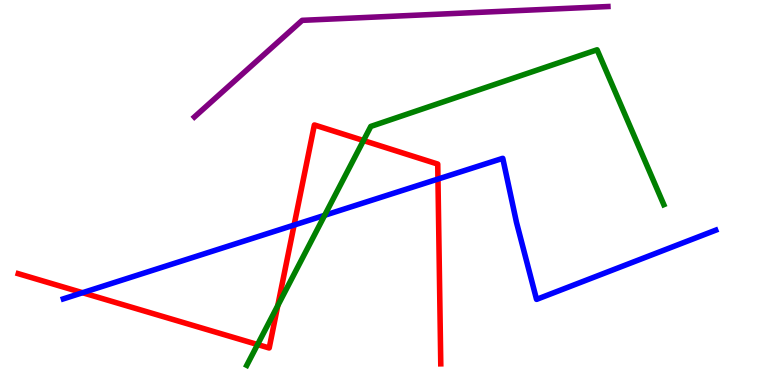[{'lines': ['blue', 'red'], 'intersections': [{'x': 1.07, 'y': 2.4}, {'x': 3.79, 'y': 4.15}, {'x': 5.65, 'y': 5.35}]}, {'lines': ['green', 'red'], 'intersections': [{'x': 3.32, 'y': 1.05}, {'x': 3.58, 'y': 2.06}, {'x': 4.69, 'y': 6.35}]}, {'lines': ['purple', 'red'], 'intersections': []}, {'lines': ['blue', 'green'], 'intersections': [{'x': 4.19, 'y': 4.41}]}, {'lines': ['blue', 'purple'], 'intersections': []}, {'lines': ['green', 'purple'], 'intersections': []}]